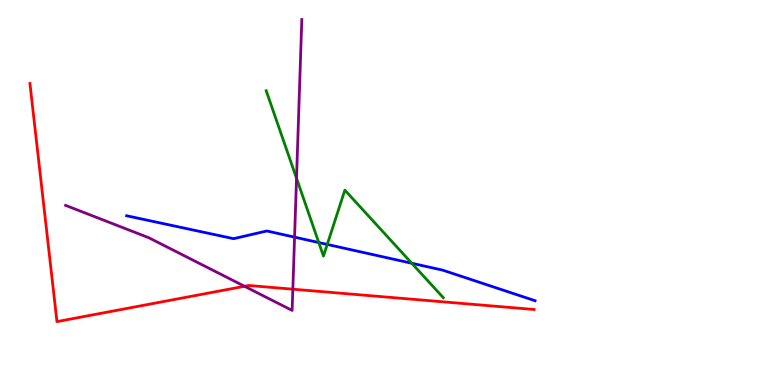[{'lines': ['blue', 'red'], 'intersections': []}, {'lines': ['green', 'red'], 'intersections': []}, {'lines': ['purple', 'red'], 'intersections': [{'x': 3.16, 'y': 2.56}, {'x': 3.78, 'y': 2.49}]}, {'lines': ['blue', 'green'], 'intersections': [{'x': 4.11, 'y': 3.7}, {'x': 4.22, 'y': 3.65}, {'x': 5.31, 'y': 3.16}]}, {'lines': ['blue', 'purple'], 'intersections': [{'x': 3.8, 'y': 3.84}]}, {'lines': ['green', 'purple'], 'intersections': [{'x': 3.83, 'y': 5.37}]}]